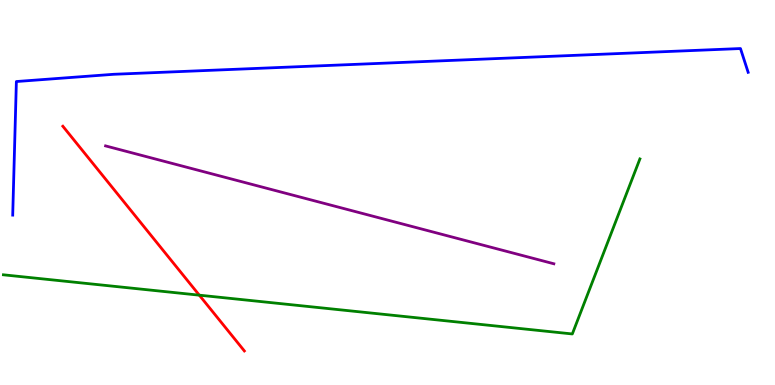[{'lines': ['blue', 'red'], 'intersections': []}, {'lines': ['green', 'red'], 'intersections': [{'x': 2.57, 'y': 2.33}]}, {'lines': ['purple', 'red'], 'intersections': []}, {'lines': ['blue', 'green'], 'intersections': []}, {'lines': ['blue', 'purple'], 'intersections': []}, {'lines': ['green', 'purple'], 'intersections': []}]